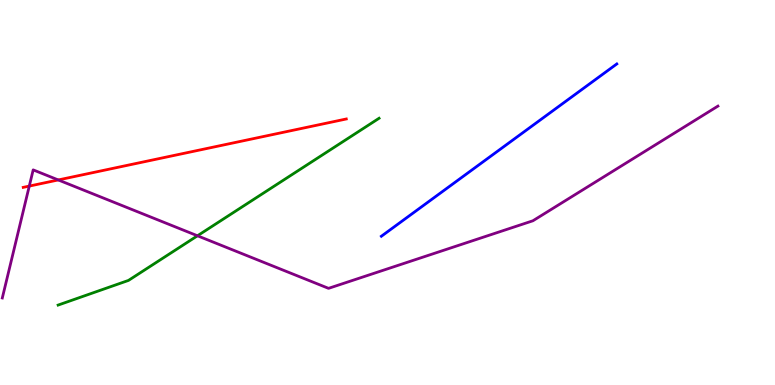[{'lines': ['blue', 'red'], 'intersections': []}, {'lines': ['green', 'red'], 'intersections': []}, {'lines': ['purple', 'red'], 'intersections': [{'x': 0.378, 'y': 5.17}, {'x': 0.752, 'y': 5.33}]}, {'lines': ['blue', 'green'], 'intersections': []}, {'lines': ['blue', 'purple'], 'intersections': []}, {'lines': ['green', 'purple'], 'intersections': [{'x': 2.55, 'y': 3.88}]}]